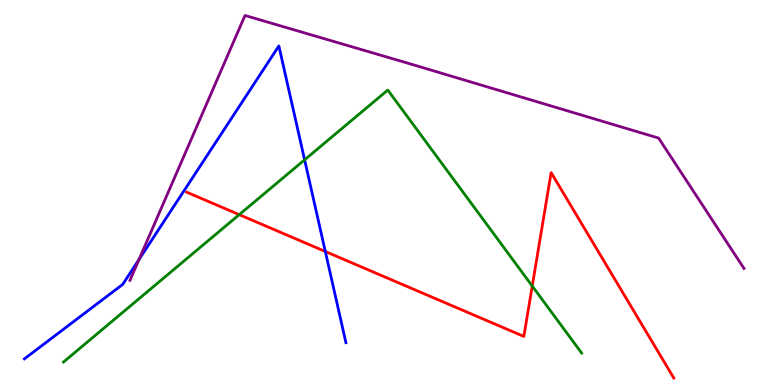[{'lines': ['blue', 'red'], 'intersections': [{'x': 4.2, 'y': 3.47}]}, {'lines': ['green', 'red'], 'intersections': [{'x': 3.09, 'y': 4.42}, {'x': 6.87, 'y': 2.57}]}, {'lines': ['purple', 'red'], 'intersections': []}, {'lines': ['blue', 'green'], 'intersections': [{'x': 3.93, 'y': 5.85}]}, {'lines': ['blue', 'purple'], 'intersections': [{'x': 1.79, 'y': 3.26}]}, {'lines': ['green', 'purple'], 'intersections': []}]